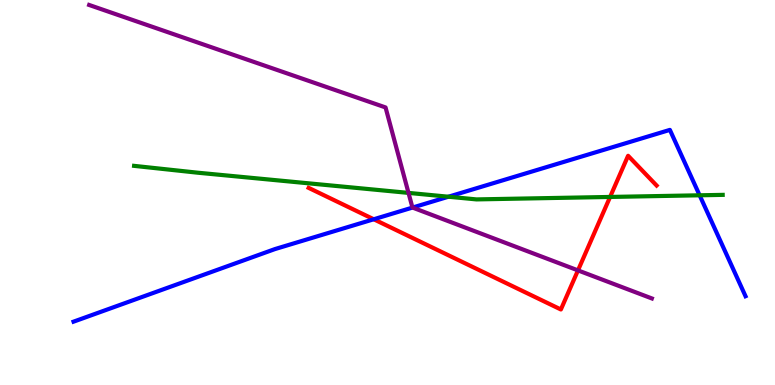[{'lines': ['blue', 'red'], 'intersections': [{'x': 4.82, 'y': 4.3}]}, {'lines': ['green', 'red'], 'intersections': [{'x': 7.87, 'y': 4.88}]}, {'lines': ['purple', 'red'], 'intersections': [{'x': 7.46, 'y': 2.98}]}, {'lines': ['blue', 'green'], 'intersections': [{'x': 5.79, 'y': 4.89}, {'x': 9.03, 'y': 4.93}]}, {'lines': ['blue', 'purple'], 'intersections': [{'x': 5.32, 'y': 4.61}]}, {'lines': ['green', 'purple'], 'intersections': [{'x': 5.27, 'y': 4.99}]}]